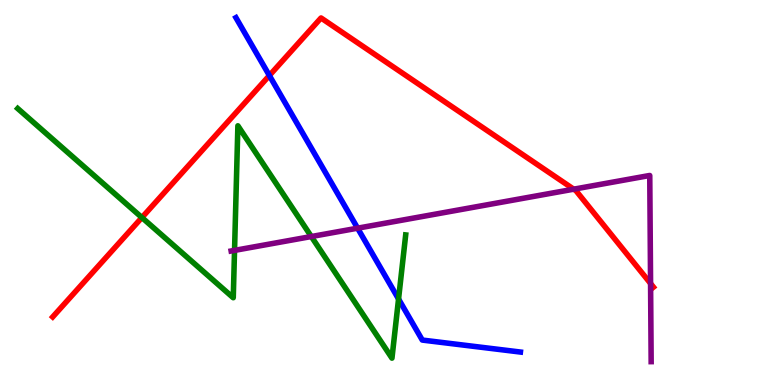[{'lines': ['blue', 'red'], 'intersections': [{'x': 3.48, 'y': 8.04}]}, {'lines': ['green', 'red'], 'intersections': [{'x': 1.83, 'y': 4.35}]}, {'lines': ['purple', 'red'], 'intersections': [{'x': 7.4, 'y': 5.09}, {'x': 8.39, 'y': 2.64}]}, {'lines': ['blue', 'green'], 'intersections': [{'x': 5.14, 'y': 2.23}]}, {'lines': ['blue', 'purple'], 'intersections': [{'x': 4.61, 'y': 4.07}]}, {'lines': ['green', 'purple'], 'intersections': [{'x': 3.03, 'y': 3.5}, {'x': 4.02, 'y': 3.86}]}]